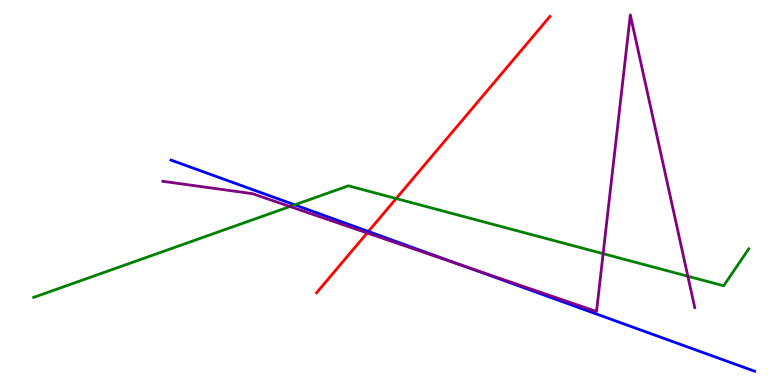[{'lines': ['blue', 'red'], 'intersections': [{'x': 4.75, 'y': 3.99}]}, {'lines': ['green', 'red'], 'intersections': [{'x': 5.11, 'y': 4.84}]}, {'lines': ['purple', 'red'], 'intersections': [{'x': 4.74, 'y': 3.95}]}, {'lines': ['blue', 'green'], 'intersections': [{'x': 3.8, 'y': 4.68}]}, {'lines': ['blue', 'purple'], 'intersections': [{'x': 6.01, 'y': 3.07}]}, {'lines': ['green', 'purple'], 'intersections': [{'x': 3.74, 'y': 4.64}, {'x': 7.78, 'y': 3.41}, {'x': 8.88, 'y': 2.82}]}]